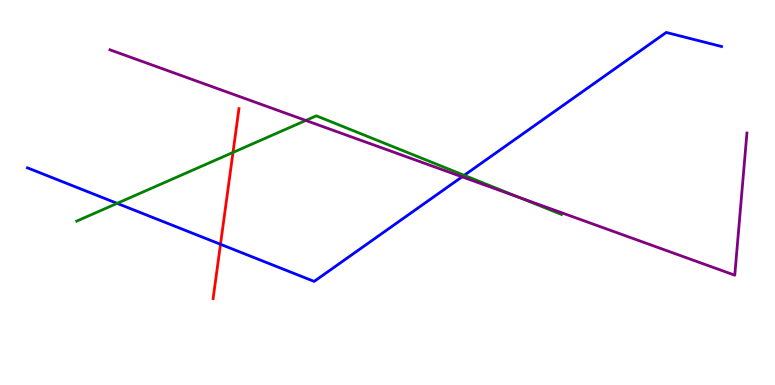[{'lines': ['blue', 'red'], 'intersections': [{'x': 2.85, 'y': 3.65}]}, {'lines': ['green', 'red'], 'intersections': [{'x': 3.01, 'y': 6.04}]}, {'lines': ['purple', 'red'], 'intersections': []}, {'lines': ['blue', 'green'], 'intersections': [{'x': 1.51, 'y': 4.72}, {'x': 5.99, 'y': 5.45}]}, {'lines': ['blue', 'purple'], 'intersections': [{'x': 5.96, 'y': 5.41}]}, {'lines': ['green', 'purple'], 'intersections': [{'x': 3.95, 'y': 6.87}, {'x': 6.7, 'y': 4.87}]}]